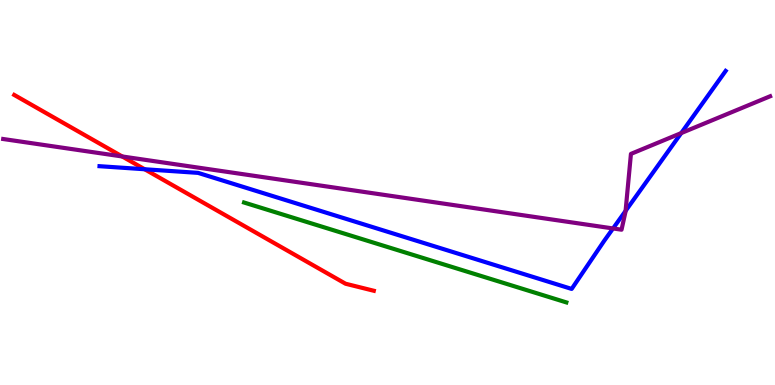[{'lines': ['blue', 'red'], 'intersections': [{'x': 1.87, 'y': 5.6}]}, {'lines': ['green', 'red'], 'intersections': []}, {'lines': ['purple', 'red'], 'intersections': [{'x': 1.58, 'y': 5.94}]}, {'lines': ['blue', 'green'], 'intersections': []}, {'lines': ['blue', 'purple'], 'intersections': [{'x': 7.91, 'y': 4.07}, {'x': 8.07, 'y': 4.52}, {'x': 8.79, 'y': 6.54}]}, {'lines': ['green', 'purple'], 'intersections': []}]